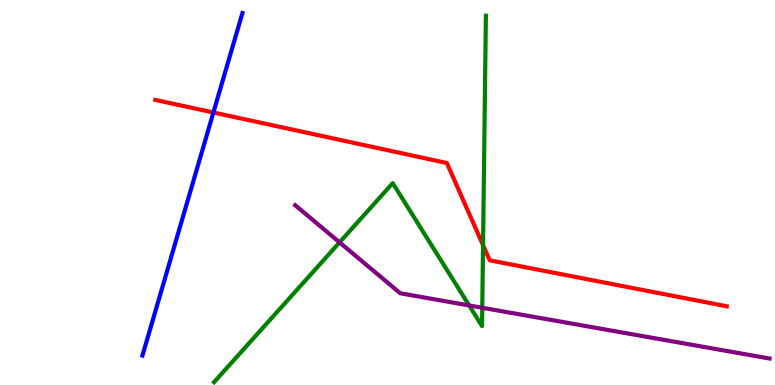[{'lines': ['blue', 'red'], 'intersections': [{'x': 2.75, 'y': 7.08}]}, {'lines': ['green', 'red'], 'intersections': [{'x': 6.23, 'y': 3.63}]}, {'lines': ['purple', 'red'], 'intersections': []}, {'lines': ['blue', 'green'], 'intersections': []}, {'lines': ['blue', 'purple'], 'intersections': []}, {'lines': ['green', 'purple'], 'intersections': [{'x': 4.38, 'y': 3.7}, {'x': 6.05, 'y': 2.07}, {'x': 6.22, 'y': 2.01}]}]